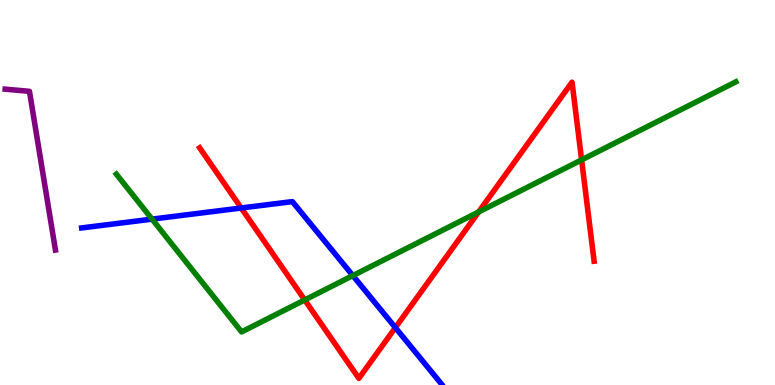[{'lines': ['blue', 'red'], 'intersections': [{'x': 3.11, 'y': 4.6}, {'x': 5.1, 'y': 1.49}]}, {'lines': ['green', 'red'], 'intersections': [{'x': 3.93, 'y': 2.21}, {'x': 6.18, 'y': 4.49}, {'x': 7.5, 'y': 5.85}]}, {'lines': ['purple', 'red'], 'intersections': []}, {'lines': ['blue', 'green'], 'intersections': [{'x': 1.96, 'y': 4.31}, {'x': 4.55, 'y': 2.84}]}, {'lines': ['blue', 'purple'], 'intersections': []}, {'lines': ['green', 'purple'], 'intersections': []}]